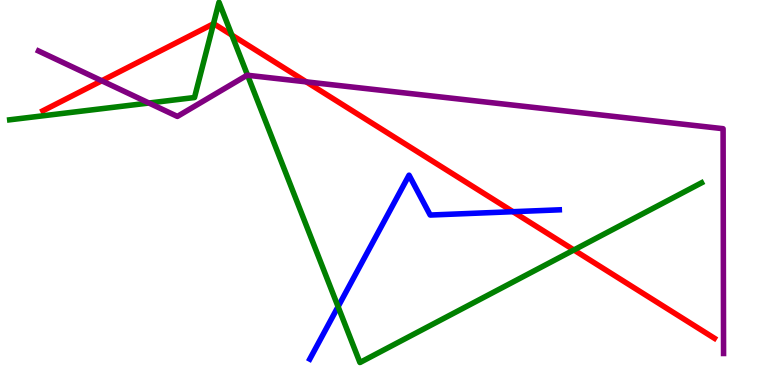[{'lines': ['blue', 'red'], 'intersections': [{'x': 6.62, 'y': 4.5}]}, {'lines': ['green', 'red'], 'intersections': [{'x': 2.75, 'y': 9.38}, {'x': 2.99, 'y': 9.09}, {'x': 7.41, 'y': 3.51}]}, {'lines': ['purple', 'red'], 'intersections': [{'x': 1.31, 'y': 7.9}, {'x': 3.95, 'y': 7.87}]}, {'lines': ['blue', 'green'], 'intersections': [{'x': 4.36, 'y': 2.03}]}, {'lines': ['blue', 'purple'], 'intersections': []}, {'lines': ['green', 'purple'], 'intersections': [{'x': 1.92, 'y': 7.32}, {'x': 3.19, 'y': 8.04}]}]